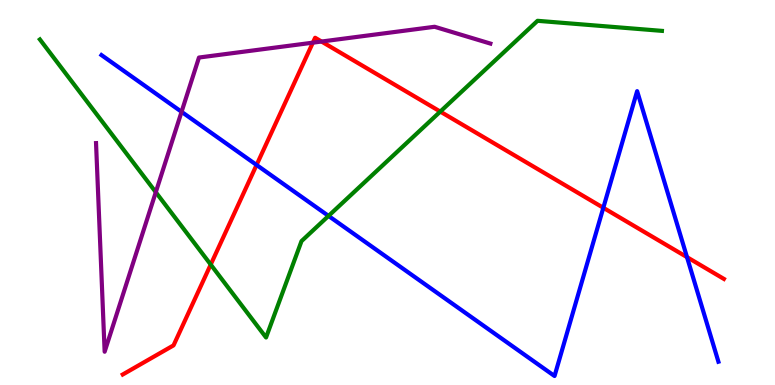[{'lines': ['blue', 'red'], 'intersections': [{'x': 3.31, 'y': 5.72}, {'x': 7.78, 'y': 4.6}, {'x': 8.86, 'y': 3.32}]}, {'lines': ['green', 'red'], 'intersections': [{'x': 2.72, 'y': 3.13}, {'x': 5.68, 'y': 7.1}]}, {'lines': ['purple', 'red'], 'intersections': [{'x': 4.04, 'y': 8.89}, {'x': 4.15, 'y': 8.92}]}, {'lines': ['blue', 'green'], 'intersections': [{'x': 4.24, 'y': 4.39}]}, {'lines': ['blue', 'purple'], 'intersections': [{'x': 2.34, 'y': 7.1}]}, {'lines': ['green', 'purple'], 'intersections': [{'x': 2.01, 'y': 5.01}]}]